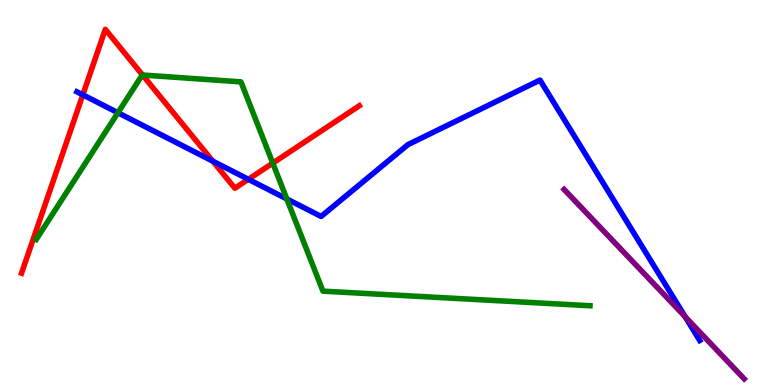[{'lines': ['blue', 'red'], 'intersections': [{'x': 1.07, 'y': 7.54}, {'x': 2.75, 'y': 5.81}, {'x': 3.2, 'y': 5.34}]}, {'lines': ['green', 'red'], 'intersections': [{'x': 1.84, 'y': 8.05}, {'x': 3.52, 'y': 5.76}]}, {'lines': ['purple', 'red'], 'intersections': []}, {'lines': ['blue', 'green'], 'intersections': [{'x': 1.52, 'y': 7.07}, {'x': 3.7, 'y': 4.83}]}, {'lines': ['blue', 'purple'], 'intersections': [{'x': 8.84, 'y': 1.77}]}, {'lines': ['green', 'purple'], 'intersections': []}]